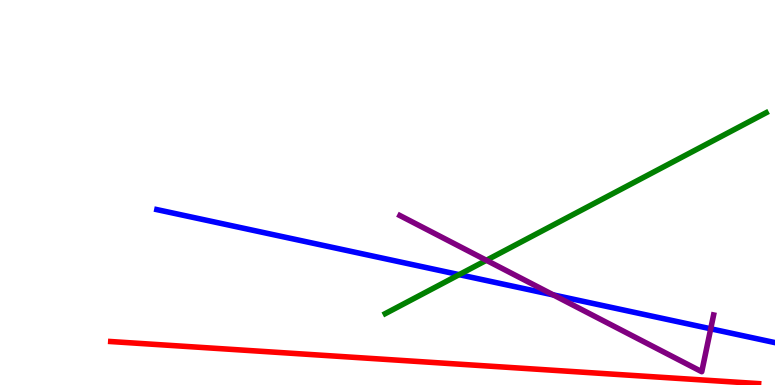[{'lines': ['blue', 'red'], 'intersections': []}, {'lines': ['green', 'red'], 'intersections': []}, {'lines': ['purple', 'red'], 'intersections': []}, {'lines': ['blue', 'green'], 'intersections': [{'x': 5.92, 'y': 2.87}]}, {'lines': ['blue', 'purple'], 'intersections': [{'x': 7.14, 'y': 2.34}, {'x': 9.17, 'y': 1.46}]}, {'lines': ['green', 'purple'], 'intersections': [{'x': 6.28, 'y': 3.24}]}]